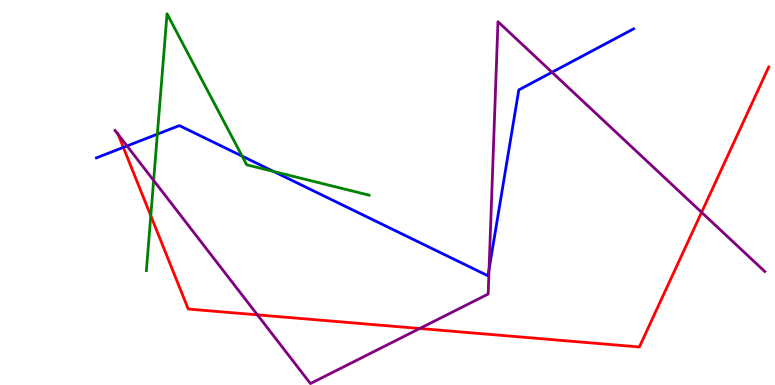[{'lines': ['blue', 'red'], 'intersections': [{'x': 1.59, 'y': 6.17}]}, {'lines': ['green', 'red'], 'intersections': [{'x': 1.95, 'y': 4.4}]}, {'lines': ['purple', 'red'], 'intersections': [{'x': 1.52, 'y': 6.51}, {'x': 3.32, 'y': 1.82}, {'x': 5.42, 'y': 1.47}, {'x': 9.05, 'y': 4.48}]}, {'lines': ['blue', 'green'], 'intersections': [{'x': 2.03, 'y': 6.52}, {'x': 3.12, 'y': 5.94}, {'x': 3.53, 'y': 5.55}]}, {'lines': ['blue', 'purple'], 'intersections': [{'x': 1.64, 'y': 6.21}, {'x': 6.31, 'y': 3.0}, {'x': 7.12, 'y': 8.12}]}, {'lines': ['green', 'purple'], 'intersections': [{'x': 1.98, 'y': 5.31}]}]